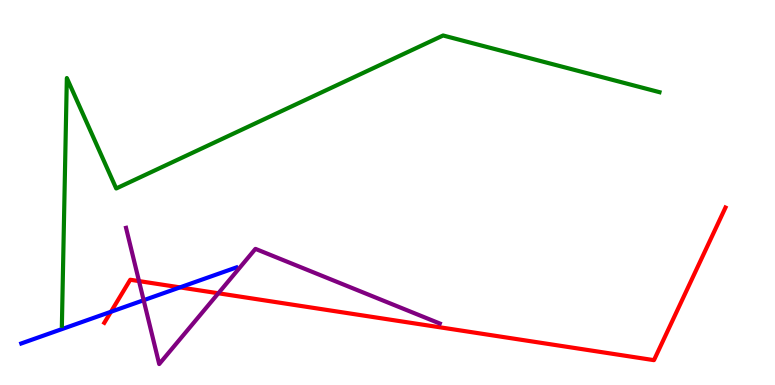[{'lines': ['blue', 'red'], 'intersections': [{'x': 1.43, 'y': 1.9}, {'x': 2.32, 'y': 2.54}]}, {'lines': ['green', 'red'], 'intersections': []}, {'lines': ['purple', 'red'], 'intersections': [{'x': 1.79, 'y': 2.7}, {'x': 2.82, 'y': 2.38}]}, {'lines': ['blue', 'green'], 'intersections': []}, {'lines': ['blue', 'purple'], 'intersections': [{'x': 1.85, 'y': 2.2}]}, {'lines': ['green', 'purple'], 'intersections': []}]